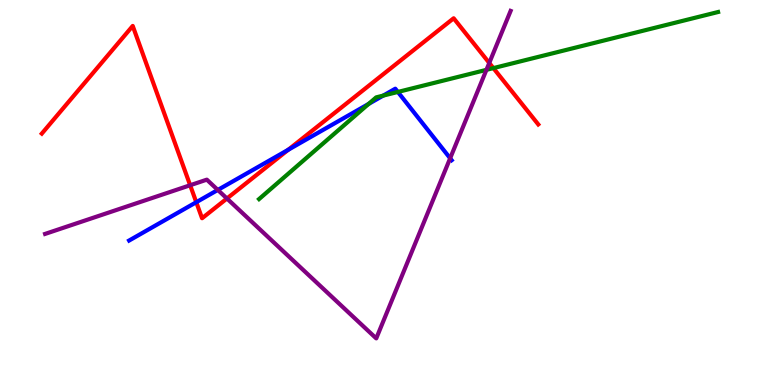[{'lines': ['blue', 'red'], 'intersections': [{'x': 2.53, 'y': 4.75}, {'x': 3.72, 'y': 6.11}]}, {'lines': ['green', 'red'], 'intersections': [{'x': 6.37, 'y': 8.23}]}, {'lines': ['purple', 'red'], 'intersections': [{'x': 2.45, 'y': 5.19}, {'x': 2.93, 'y': 4.84}, {'x': 6.31, 'y': 8.36}]}, {'lines': ['blue', 'green'], 'intersections': [{'x': 4.76, 'y': 7.3}, {'x': 4.94, 'y': 7.52}, {'x': 5.13, 'y': 7.61}]}, {'lines': ['blue', 'purple'], 'intersections': [{'x': 2.81, 'y': 5.07}, {'x': 5.81, 'y': 5.89}]}, {'lines': ['green', 'purple'], 'intersections': [{'x': 6.28, 'y': 8.19}]}]